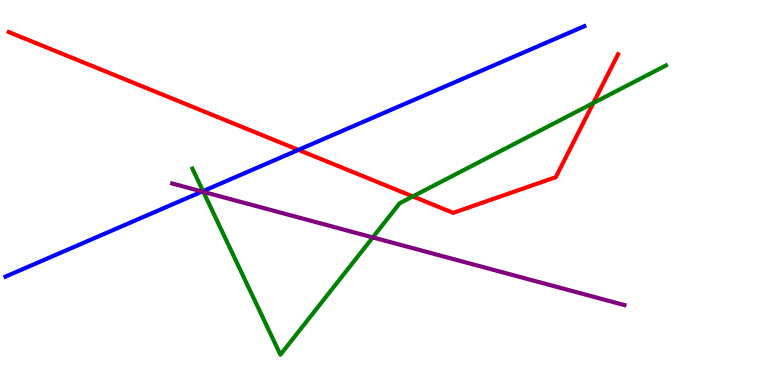[{'lines': ['blue', 'red'], 'intersections': [{'x': 3.85, 'y': 6.11}]}, {'lines': ['green', 'red'], 'intersections': [{'x': 5.33, 'y': 4.9}, {'x': 7.66, 'y': 7.32}]}, {'lines': ['purple', 'red'], 'intersections': []}, {'lines': ['blue', 'green'], 'intersections': [{'x': 2.62, 'y': 5.04}]}, {'lines': ['blue', 'purple'], 'intersections': [{'x': 2.61, 'y': 5.03}]}, {'lines': ['green', 'purple'], 'intersections': [{'x': 2.62, 'y': 5.02}, {'x': 4.81, 'y': 3.83}]}]